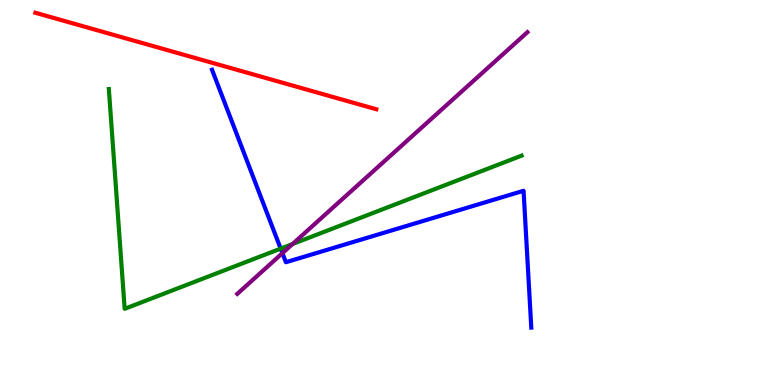[{'lines': ['blue', 'red'], 'intersections': []}, {'lines': ['green', 'red'], 'intersections': []}, {'lines': ['purple', 'red'], 'intersections': []}, {'lines': ['blue', 'green'], 'intersections': [{'x': 3.62, 'y': 3.54}]}, {'lines': ['blue', 'purple'], 'intersections': [{'x': 3.64, 'y': 3.42}]}, {'lines': ['green', 'purple'], 'intersections': [{'x': 3.77, 'y': 3.66}]}]